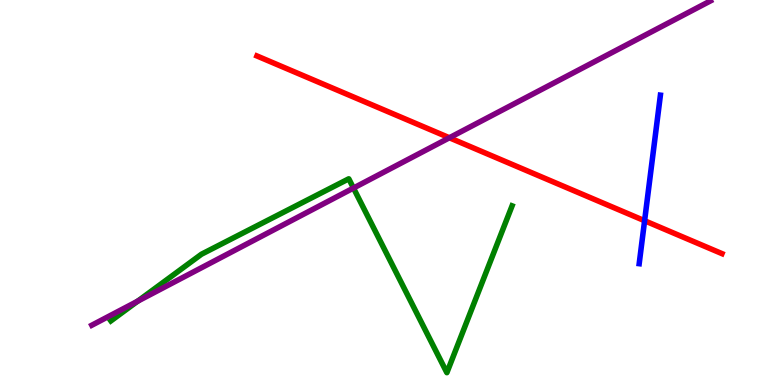[{'lines': ['blue', 'red'], 'intersections': [{'x': 8.32, 'y': 4.27}]}, {'lines': ['green', 'red'], 'intersections': []}, {'lines': ['purple', 'red'], 'intersections': [{'x': 5.8, 'y': 6.42}]}, {'lines': ['blue', 'green'], 'intersections': []}, {'lines': ['blue', 'purple'], 'intersections': []}, {'lines': ['green', 'purple'], 'intersections': [{'x': 1.78, 'y': 2.18}, {'x': 4.56, 'y': 5.12}]}]